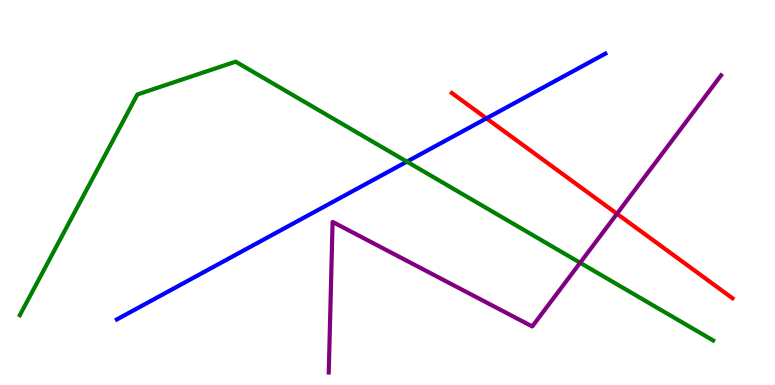[{'lines': ['blue', 'red'], 'intersections': [{'x': 6.28, 'y': 6.93}]}, {'lines': ['green', 'red'], 'intersections': []}, {'lines': ['purple', 'red'], 'intersections': [{'x': 7.96, 'y': 4.45}]}, {'lines': ['blue', 'green'], 'intersections': [{'x': 5.25, 'y': 5.8}]}, {'lines': ['blue', 'purple'], 'intersections': []}, {'lines': ['green', 'purple'], 'intersections': [{'x': 7.49, 'y': 3.17}]}]